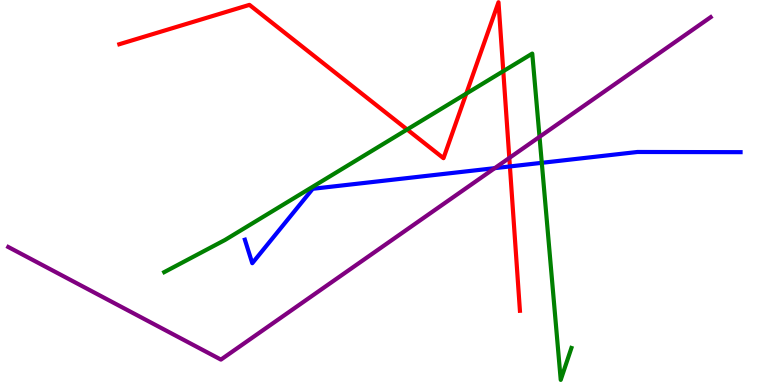[{'lines': ['blue', 'red'], 'intersections': [{'x': 6.58, 'y': 5.68}]}, {'lines': ['green', 'red'], 'intersections': [{'x': 5.25, 'y': 6.64}, {'x': 6.02, 'y': 7.57}, {'x': 6.49, 'y': 8.15}]}, {'lines': ['purple', 'red'], 'intersections': [{'x': 6.57, 'y': 5.9}]}, {'lines': ['blue', 'green'], 'intersections': [{'x': 6.99, 'y': 5.77}]}, {'lines': ['blue', 'purple'], 'intersections': [{'x': 6.38, 'y': 5.63}]}, {'lines': ['green', 'purple'], 'intersections': [{'x': 6.96, 'y': 6.45}]}]